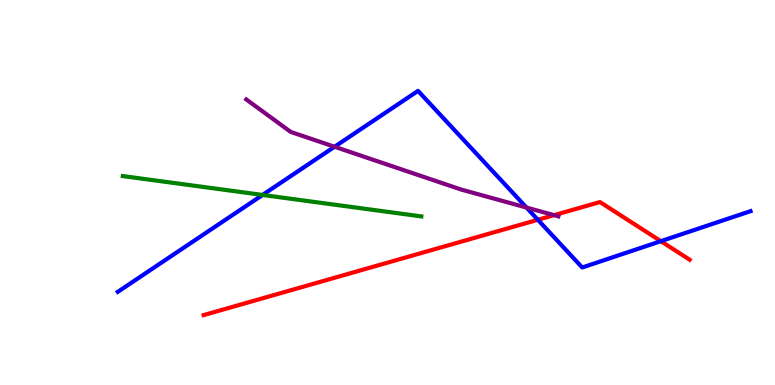[{'lines': ['blue', 'red'], 'intersections': [{'x': 6.94, 'y': 4.29}, {'x': 8.53, 'y': 3.74}]}, {'lines': ['green', 'red'], 'intersections': []}, {'lines': ['purple', 'red'], 'intersections': [{'x': 7.15, 'y': 4.41}]}, {'lines': ['blue', 'green'], 'intersections': [{'x': 3.39, 'y': 4.94}]}, {'lines': ['blue', 'purple'], 'intersections': [{'x': 4.32, 'y': 6.19}, {'x': 6.79, 'y': 4.61}]}, {'lines': ['green', 'purple'], 'intersections': []}]